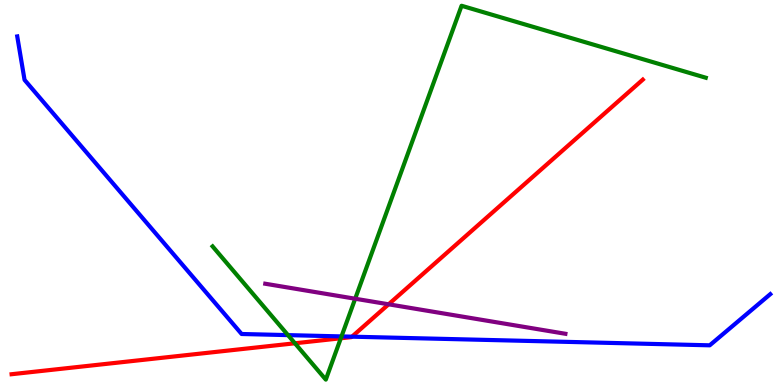[{'lines': ['blue', 'red'], 'intersections': [{'x': 4.54, 'y': 1.26}]}, {'lines': ['green', 'red'], 'intersections': [{'x': 3.81, 'y': 1.08}, {'x': 4.4, 'y': 1.21}]}, {'lines': ['purple', 'red'], 'intersections': [{'x': 5.01, 'y': 2.1}]}, {'lines': ['blue', 'green'], 'intersections': [{'x': 3.72, 'y': 1.3}, {'x': 4.41, 'y': 1.26}]}, {'lines': ['blue', 'purple'], 'intersections': []}, {'lines': ['green', 'purple'], 'intersections': [{'x': 4.58, 'y': 2.24}]}]